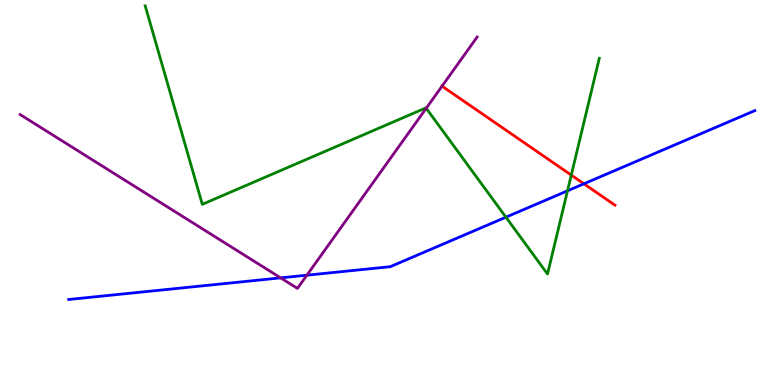[{'lines': ['blue', 'red'], 'intersections': [{'x': 7.53, 'y': 5.23}]}, {'lines': ['green', 'red'], 'intersections': [{'x': 7.37, 'y': 5.45}]}, {'lines': ['purple', 'red'], 'intersections': [{'x': 5.7, 'y': 7.76}]}, {'lines': ['blue', 'green'], 'intersections': [{'x': 6.53, 'y': 4.36}, {'x': 7.32, 'y': 5.04}]}, {'lines': ['blue', 'purple'], 'intersections': [{'x': 3.62, 'y': 2.78}, {'x': 3.96, 'y': 2.85}]}, {'lines': ['green', 'purple'], 'intersections': [{'x': 5.5, 'y': 7.19}]}]